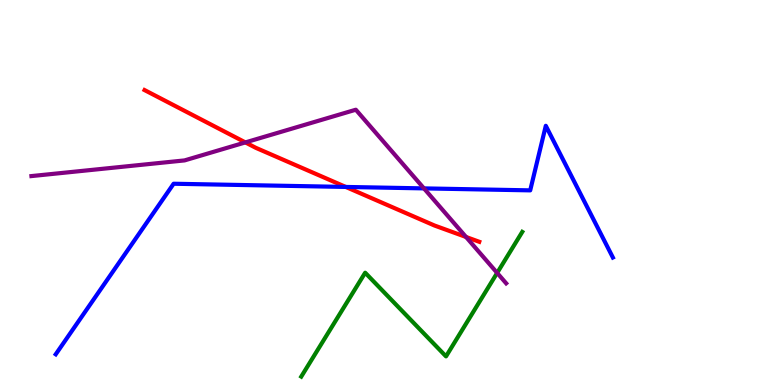[{'lines': ['blue', 'red'], 'intersections': [{'x': 4.46, 'y': 5.14}]}, {'lines': ['green', 'red'], 'intersections': []}, {'lines': ['purple', 'red'], 'intersections': [{'x': 3.17, 'y': 6.3}, {'x': 6.01, 'y': 3.84}]}, {'lines': ['blue', 'green'], 'intersections': []}, {'lines': ['blue', 'purple'], 'intersections': [{'x': 5.47, 'y': 5.11}]}, {'lines': ['green', 'purple'], 'intersections': [{'x': 6.41, 'y': 2.91}]}]